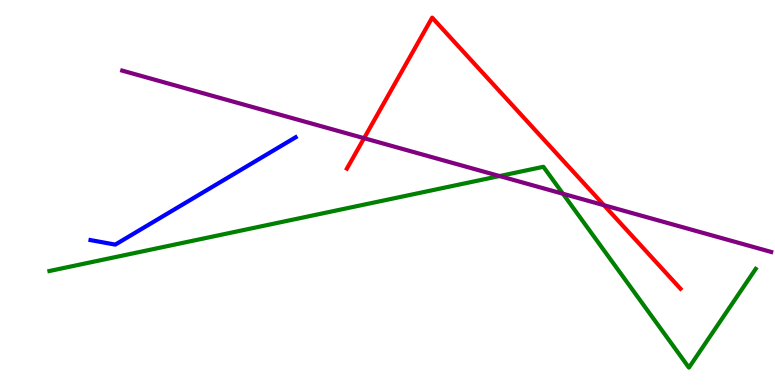[{'lines': ['blue', 'red'], 'intersections': []}, {'lines': ['green', 'red'], 'intersections': []}, {'lines': ['purple', 'red'], 'intersections': [{'x': 4.7, 'y': 6.41}, {'x': 7.79, 'y': 4.67}]}, {'lines': ['blue', 'green'], 'intersections': []}, {'lines': ['blue', 'purple'], 'intersections': []}, {'lines': ['green', 'purple'], 'intersections': [{'x': 6.45, 'y': 5.43}, {'x': 7.26, 'y': 4.97}]}]